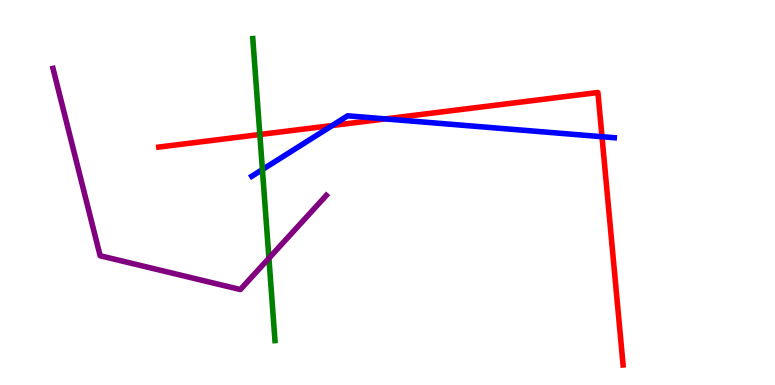[{'lines': ['blue', 'red'], 'intersections': [{'x': 4.29, 'y': 6.74}, {'x': 4.97, 'y': 6.91}, {'x': 7.77, 'y': 6.45}]}, {'lines': ['green', 'red'], 'intersections': [{'x': 3.35, 'y': 6.51}]}, {'lines': ['purple', 'red'], 'intersections': []}, {'lines': ['blue', 'green'], 'intersections': [{'x': 3.39, 'y': 5.6}]}, {'lines': ['blue', 'purple'], 'intersections': []}, {'lines': ['green', 'purple'], 'intersections': [{'x': 3.47, 'y': 3.29}]}]